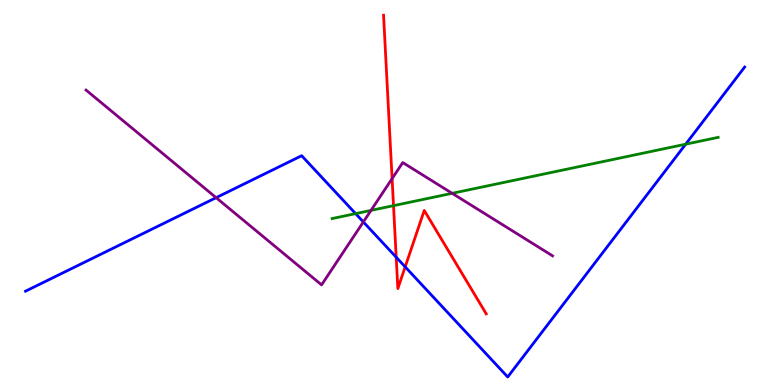[{'lines': ['blue', 'red'], 'intersections': [{'x': 5.11, 'y': 3.32}, {'x': 5.23, 'y': 3.07}]}, {'lines': ['green', 'red'], 'intersections': [{'x': 5.08, 'y': 4.66}]}, {'lines': ['purple', 'red'], 'intersections': [{'x': 5.06, 'y': 5.36}]}, {'lines': ['blue', 'green'], 'intersections': [{'x': 4.59, 'y': 4.45}, {'x': 8.85, 'y': 6.25}]}, {'lines': ['blue', 'purple'], 'intersections': [{'x': 2.79, 'y': 4.87}, {'x': 4.69, 'y': 4.24}]}, {'lines': ['green', 'purple'], 'intersections': [{'x': 4.79, 'y': 4.54}, {'x': 5.83, 'y': 4.98}]}]